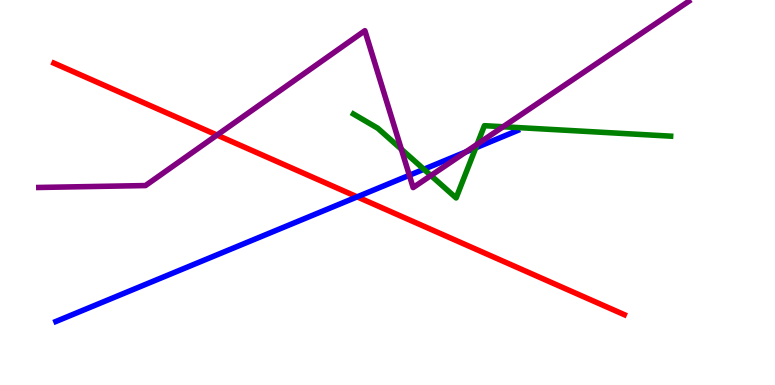[{'lines': ['blue', 'red'], 'intersections': [{'x': 4.61, 'y': 4.89}]}, {'lines': ['green', 'red'], 'intersections': []}, {'lines': ['purple', 'red'], 'intersections': [{'x': 2.8, 'y': 6.49}]}, {'lines': ['blue', 'green'], 'intersections': [{'x': 5.47, 'y': 5.6}, {'x': 6.14, 'y': 6.16}]}, {'lines': ['blue', 'purple'], 'intersections': [{'x': 5.28, 'y': 5.45}, {'x': 6.01, 'y': 6.06}]}, {'lines': ['green', 'purple'], 'intersections': [{'x': 5.18, 'y': 6.12}, {'x': 5.56, 'y': 5.44}, {'x': 6.16, 'y': 6.25}, {'x': 6.49, 'y': 6.71}]}]